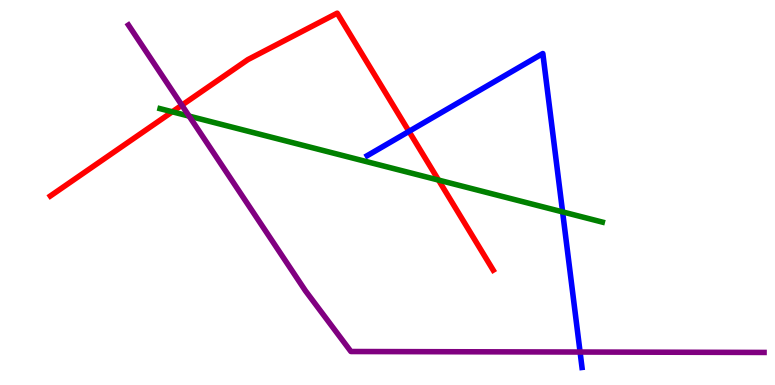[{'lines': ['blue', 'red'], 'intersections': [{'x': 5.28, 'y': 6.59}]}, {'lines': ['green', 'red'], 'intersections': [{'x': 2.22, 'y': 7.1}, {'x': 5.66, 'y': 5.32}]}, {'lines': ['purple', 'red'], 'intersections': [{'x': 2.35, 'y': 7.27}]}, {'lines': ['blue', 'green'], 'intersections': [{'x': 7.26, 'y': 4.5}]}, {'lines': ['blue', 'purple'], 'intersections': [{'x': 7.48, 'y': 0.856}]}, {'lines': ['green', 'purple'], 'intersections': [{'x': 2.44, 'y': 6.98}]}]